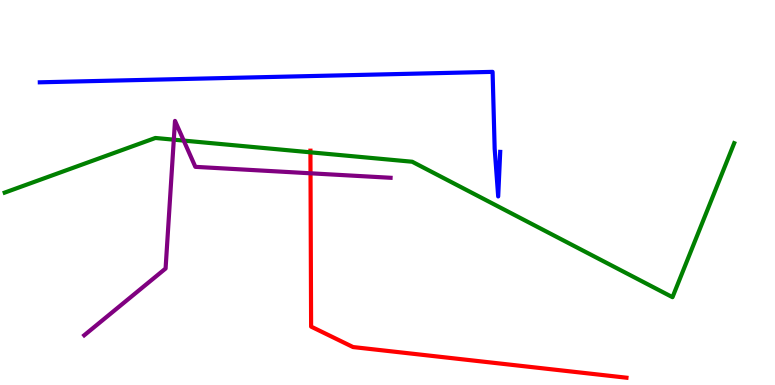[{'lines': ['blue', 'red'], 'intersections': []}, {'lines': ['green', 'red'], 'intersections': [{'x': 4.01, 'y': 6.04}]}, {'lines': ['purple', 'red'], 'intersections': [{'x': 4.01, 'y': 5.5}]}, {'lines': ['blue', 'green'], 'intersections': []}, {'lines': ['blue', 'purple'], 'intersections': []}, {'lines': ['green', 'purple'], 'intersections': [{'x': 2.24, 'y': 6.37}, {'x': 2.37, 'y': 6.35}]}]